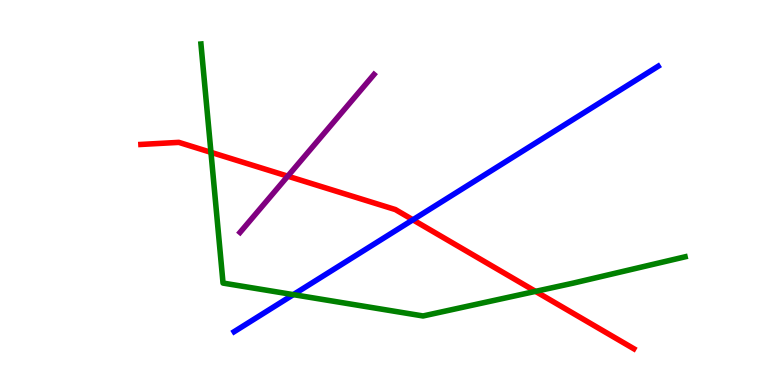[{'lines': ['blue', 'red'], 'intersections': [{'x': 5.33, 'y': 4.29}]}, {'lines': ['green', 'red'], 'intersections': [{'x': 2.72, 'y': 6.04}, {'x': 6.91, 'y': 2.43}]}, {'lines': ['purple', 'red'], 'intersections': [{'x': 3.71, 'y': 5.42}]}, {'lines': ['blue', 'green'], 'intersections': [{'x': 3.79, 'y': 2.35}]}, {'lines': ['blue', 'purple'], 'intersections': []}, {'lines': ['green', 'purple'], 'intersections': []}]